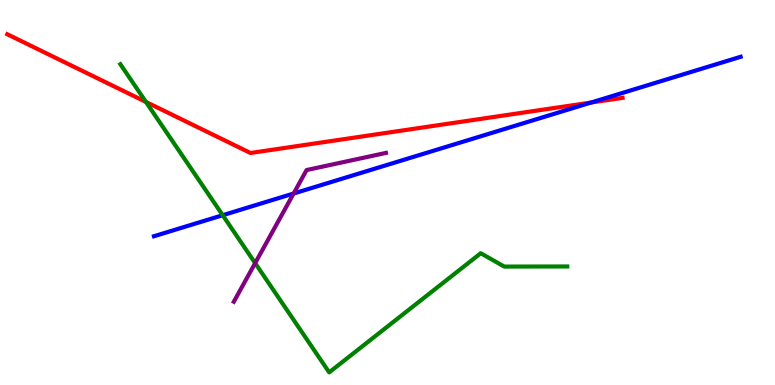[{'lines': ['blue', 'red'], 'intersections': [{'x': 7.63, 'y': 7.34}]}, {'lines': ['green', 'red'], 'intersections': [{'x': 1.88, 'y': 7.35}]}, {'lines': ['purple', 'red'], 'intersections': []}, {'lines': ['blue', 'green'], 'intersections': [{'x': 2.87, 'y': 4.41}]}, {'lines': ['blue', 'purple'], 'intersections': [{'x': 3.79, 'y': 4.97}]}, {'lines': ['green', 'purple'], 'intersections': [{'x': 3.29, 'y': 3.17}]}]